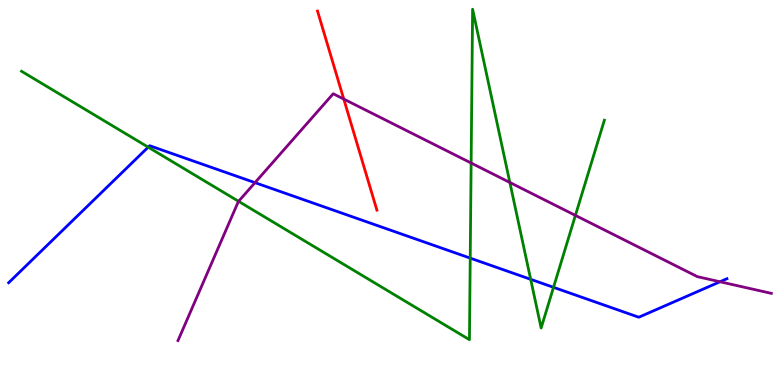[{'lines': ['blue', 'red'], 'intersections': []}, {'lines': ['green', 'red'], 'intersections': []}, {'lines': ['purple', 'red'], 'intersections': [{'x': 4.44, 'y': 7.43}]}, {'lines': ['blue', 'green'], 'intersections': [{'x': 1.91, 'y': 6.18}, {'x': 6.07, 'y': 3.3}, {'x': 6.85, 'y': 2.74}, {'x': 7.14, 'y': 2.54}]}, {'lines': ['blue', 'purple'], 'intersections': [{'x': 3.29, 'y': 5.26}, {'x': 9.29, 'y': 2.68}]}, {'lines': ['green', 'purple'], 'intersections': [{'x': 3.08, 'y': 4.77}, {'x': 6.08, 'y': 5.77}, {'x': 6.58, 'y': 5.26}, {'x': 7.42, 'y': 4.41}]}]